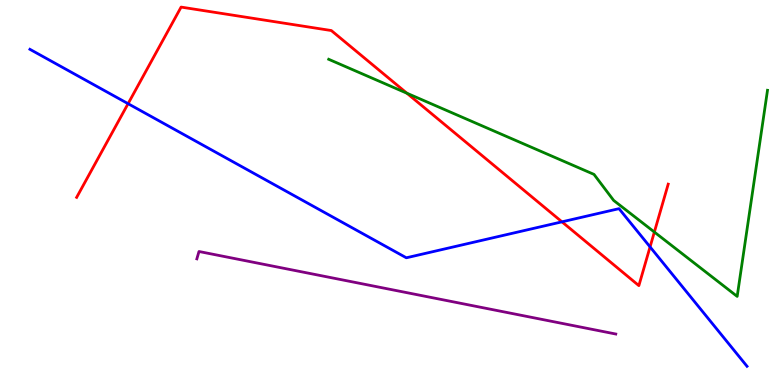[{'lines': ['blue', 'red'], 'intersections': [{'x': 1.65, 'y': 7.31}, {'x': 7.25, 'y': 4.24}, {'x': 8.39, 'y': 3.59}]}, {'lines': ['green', 'red'], 'intersections': [{'x': 5.25, 'y': 7.58}, {'x': 8.44, 'y': 3.97}]}, {'lines': ['purple', 'red'], 'intersections': []}, {'lines': ['blue', 'green'], 'intersections': []}, {'lines': ['blue', 'purple'], 'intersections': []}, {'lines': ['green', 'purple'], 'intersections': []}]